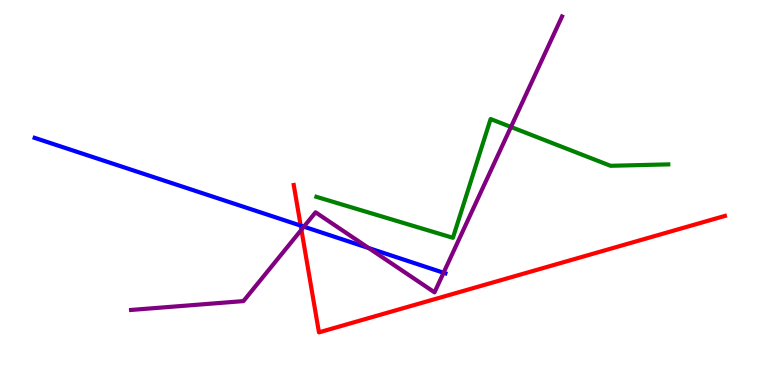[{'lines': ['blue', 'red'], 'intersections': [{'x': 3.88, 'y': 4.14}]}, {'lines': ['green', 'red'], 'intersections': []}, {'lines': ['purple', 'red'], 'intersections': [{'x': 3.89, 'y': 4.03}]}, {'lines': ['blue', 'green'], 'intersections': []}, {'lines': ['blue', 'purple'], 'intersections': [{'x': 3.92, 'y': 4.11}, {'x': 4.76, 'y': 3.56}, {'x': 5.72, 'y': 2.92}]}, {'lines': ['green', 'purple'], 'intersections': [{'x': 6.59, 'y': 6.7}]}]